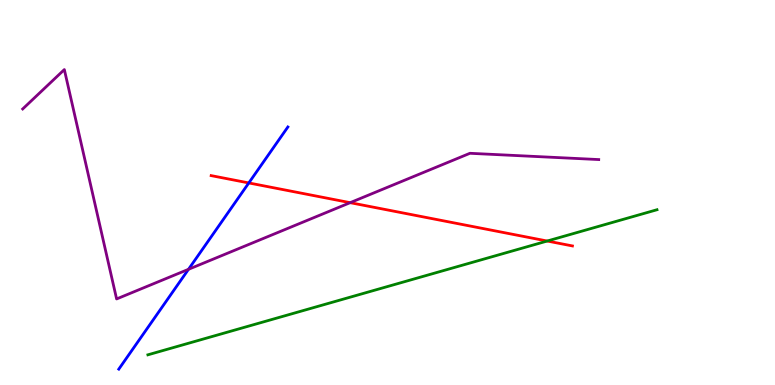[{'lines': ['blue', 'red'], 'intersections': [{'x': 3.21, 'y': 5.25}]}, {'lines': ['green', 'red'], 'intersections': [{'x': 7.06, 'y': 3.74}]}, {'lines': ['purple', 'red'], 'intersections': [{'x': 4.52, 'y': 4.74}]}, {'lines': ['blue', 'green'], 'intersections': []}, {'lines': ['blue', 'purple'], 'intersections': [{'x': 2.43, 'y': 3.0}]}, {'lines': ['green', 'purple'], 'intersections': []}]